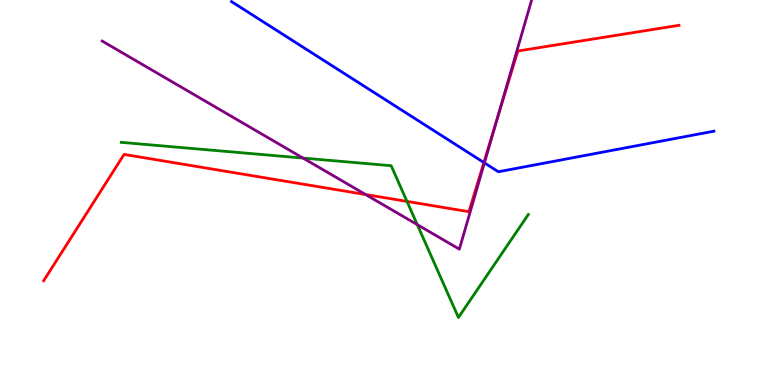[{'lines': ['blue', 'red'], 'intersections': [{'x': 6.24, 'y': 5.78}]}, {'lines': ['green', 'red'], 'intersections': [{'x': 5.25, 'y': 4.77}]}, {'lines': ['purple', 'red'], 'intersections': [{'x': 4.72, 'y': 4.95}, {'x': 6.41, 'y': 6.9}]}, {'lines': ['blue', 'green'], 'intersections': []}, {'lines': ['blue', 'purple'], 'intersections': [{'x': 6.25, 'y': 5.77}]}, {'lines': ['green', 'purple'], 'intersections': [{'x': 3.91, 'y': 5.89}, {'x': 5.38, 'y': 4.17}]}]